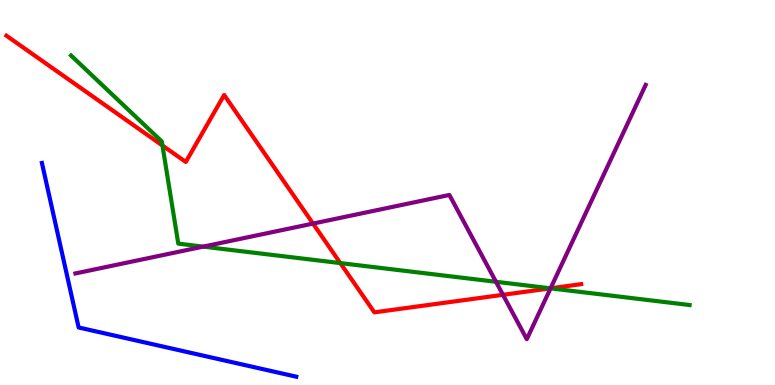[{'lines': ['blue', 'red'], 'intersections': []}, {'lines': ['green', 'red'], 'intersections': [{'x': 2.1, 'y': 6.22}, {'x': 4.39, 'y': 3.17}, {'x': 7.1, 'y': 2.51}]}, {'lines': ['purple', 'red'], 'intersections': [{'x': 4.04, 'y': 4.19}, {'x': 6.49, 'y': 2.34}, {'x': 7.1, 'y': 2.51}]}, {'lines': ['blue', 'green'], 'intersections': []}, {'lines': ['blue', 'purple'], 'intersections': []}, {'lines': ['green', 'purple'], 'intersections': [{'x': 2.62, 'y': 3.59}, {'x': 6.4, 'y': 2.68}, {'x': 7.1, 'y': 2.51}]}]